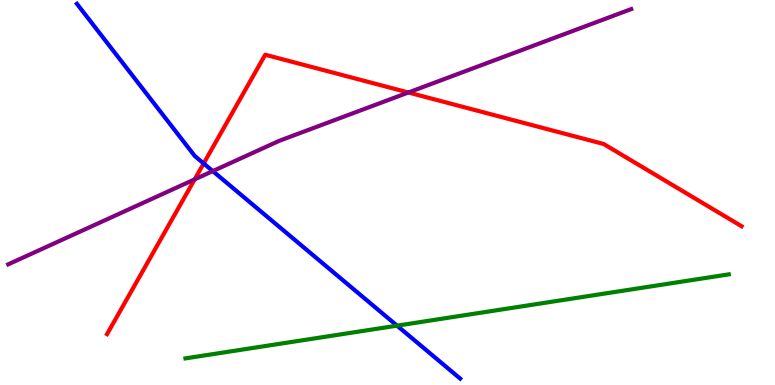[{'lines': ['blue', 'red'], 'intersections': [{'x': 2.63, 'y': 5.75}]}, {'lines': ['green', 'red'], 'intersections': []}, {'lines': ['purple', 'red'], 'intersections': [{'x': 2.51, 'y': 5.34}, {'x': 5.27, 'y': 7.6}]}, {'lines': ['blue', 'green'], 'intersections': [{'x': 5.12, 'y': 1.54}]}, {'lines': ['blue', 'purple'], 'intersections': [{'x': 2.75, 'y': 5.56}]}, {'lines': ['green', 'purple'], 'intersections': []}]